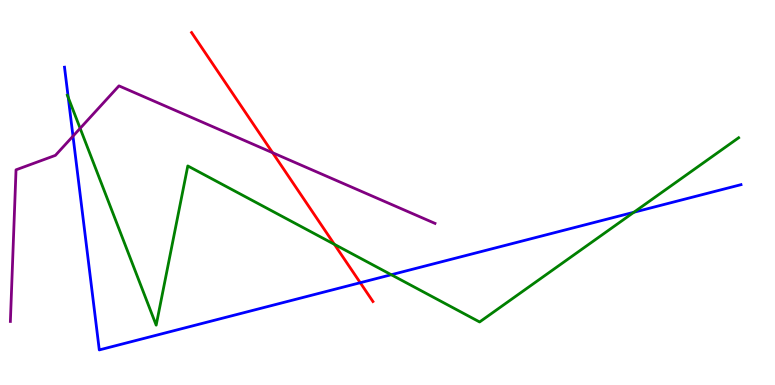[{'lines': ['blue', 'red'], 'intersections': [{'x': 4.65, 'y': 2.66}]}, {'lines': ['green', 'red'], 'intersections': [{'x': 4.31, 'y': 3.65}]}, {'lines': ['purple', 'red'], 'intersections': [{'x': 3.52, 'y': 6.03}]}, {'lines': ['blue', 'green'], 'intersections': [{'x': 0.88, 'y': 7.47}, {'x': 5.05, 'y': 2.86}, {'x': 8.18, 'y': 4.49}]}, {'lines': ['blue', 'purple'], 'intersections': [{'x': 0.942, 'y': 6.46}]}, {'lines': ['green', 'purple'], 'intersections': [{'x': 1.03, 'y': 6.67}]}]